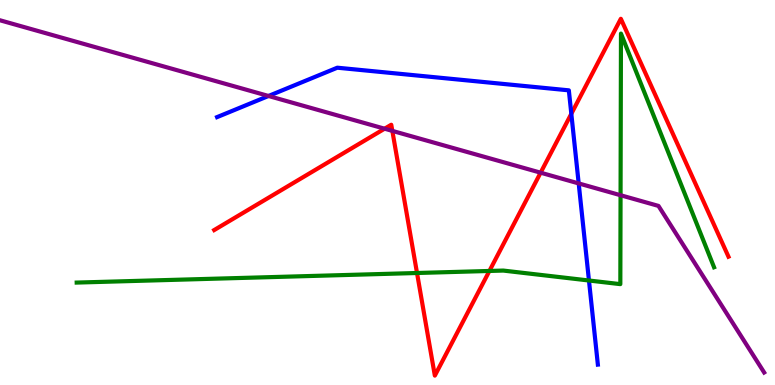[{'lines': ['blue', 'red'], 'intersections': [{'x': 7.37, 'y': 7.04}]}, {'lines': ['green', 'red'], 'intersections': [{'x': 5.38, 'y': 2.91}, {'x': 6.31, 'y': 2.96}]}, {'lines': ['purple', 'red'], 'intersections': [{'x': 4.96, 'y': 6.66}, {'x': 5.06, 'y': 6.6}, {'x': 6.98, 'y': 5.51}]}, {'lines': ['blue', 'green'], 'intersections': [{'x': 7.6, 'y': 2.71}]}, {'lines': ['blue', 'purple'], 'intersections': [{'x': 3.46, 'y': 7.51}, {'x': 7.47, 'y': 5.24}]}, {'lines': ['green', 'purple'], 'intersections': [{'x': 8.01, 'y': 4.93}]}]